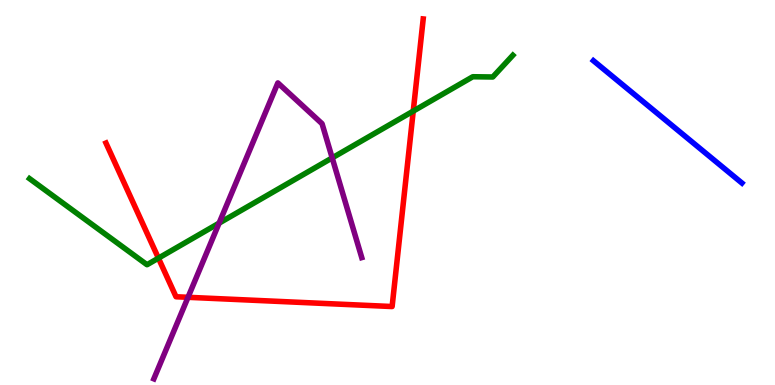[{'lines': ['blue', 'red'], 'intersections': []}, {'lines': ['green', 'red'], 'intersections': [{'x': 2.04, 'y': 3.29}, {'x': 5.33, 'y': 7.11}]}, {'lines': ['purple', 'red'], 'intersections': [{'x': 2.43, 'y': 2.28}]}, {'lines': ['blue', 'green'], 'intersections': []}, {'lines': ['blue', 'purple'], 'intersections': []}, {'lines': ['green', 'purple'], 'intersections': [{'x': 2.83, 'y': 4.2}, {'x': 4.29, 'y': 5.9}]}]